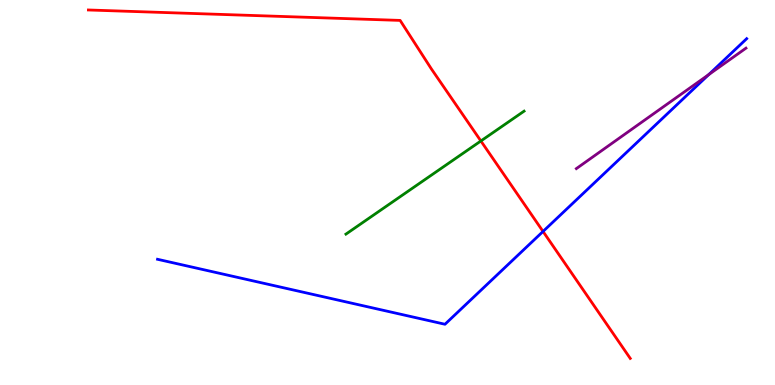[{'lines': ['blue', 'red'], 'intersections': [{'x': 7.01, 'y': 3.99}]}, {'lines': ['green', 'red'], 'intersections': [{'x': 6.2, 'y': 6.34}]}, {'lines': ['purple', 'red'], 'intersections': []}, {'lines': ['blue', 'green'], 'intersections': []}, {'lines': ['blue', 'purple'], 'intersections': [{'x': 9.14, 'y': 8.06}]}, {'lines': ['green', 'purple'], 'intersections': []}]